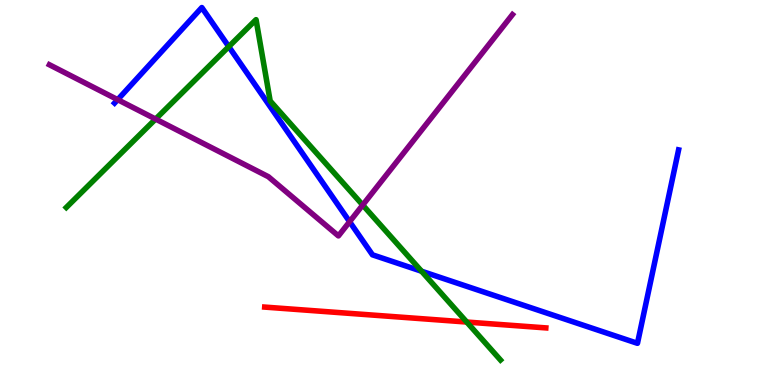[{'lines': ['blue', 'red'], 'intersections': []}, {'lines': ['green', 'red'], 'intersections': [{'x': 6.02, 'y': 1.64}]}, {'lines': ['purple', 'red'], 'intersections': []}, {'lines': ['blue', 'green'], 'intersections': [{'x': 2.95, 'y': 8.79}, {'x': 5.44, 'y': 2.96}]}, {'lines': ['blue', 'purple'], 'intersections': [{'x': 1.52, 'y': 7.41}, {'x': 4.51, 'y': 4.24}]}, {'lines': ['green', 'purple'], 'intersections': [{'x': 2.01, 'y': 6.91}, {'x': 4.68, 'y': 4.67}]}]